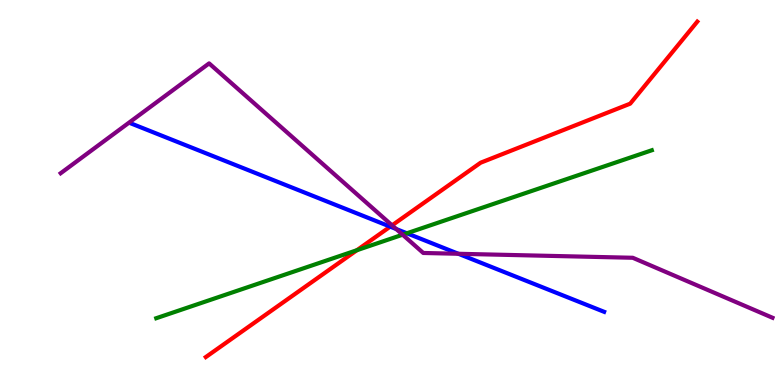[{'lines': ['blue', 'red'], 'intersections': [{'x': 5.04, 'y': 4.11}]}, {'lines': ['green', 'red'], 'intersections': [{'x': 4.6, 'y': 3.5}]}, {'lines': ['purple', 'red'], 'intersections': [{'x': 5.06, 'y': 4.15}]}, {'lines': ['blue', 'green'], 'intersections': [{'x': 5.25, 'y': 3.94}]}, {'lines': ['blue', 'purple'], 'intersections': [{'x': 5.11, 'y': 4.05}, {'x': 5.91, 'y': 3.41}]}, {'lines': ['green', 'purple'], 'intersections': [{'x': 5.2, 'y': 3.9}]}]